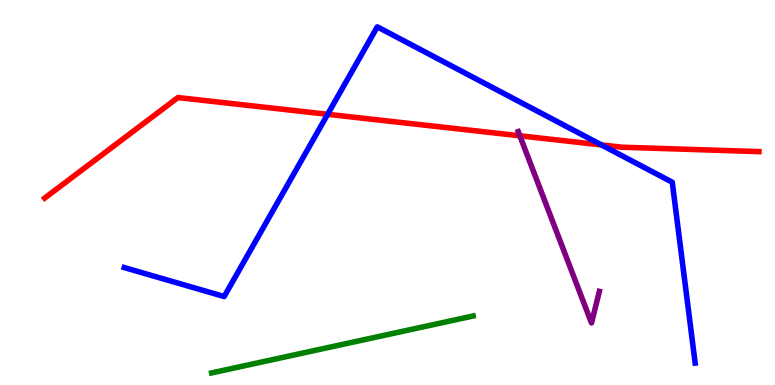[{'lines': ['blue', 'red'], 'intersections': [{'x': 4.23, 'y': 7.03}, {'x': 7.76, 'y': 6.24}]}, {'lines': ['green', 'red'], 'intersections': []}, {'lines': ['purple', 'red'], 'intersections': [{'x': 6.71, 'y': 6.47}]}, {'lines': ['blue', 'green'], 'intersections': []}, {'lines': ['blue', 'purple'], 'intersections': []}, {'lines': ['green', 'purple'], 'intersections': []}]